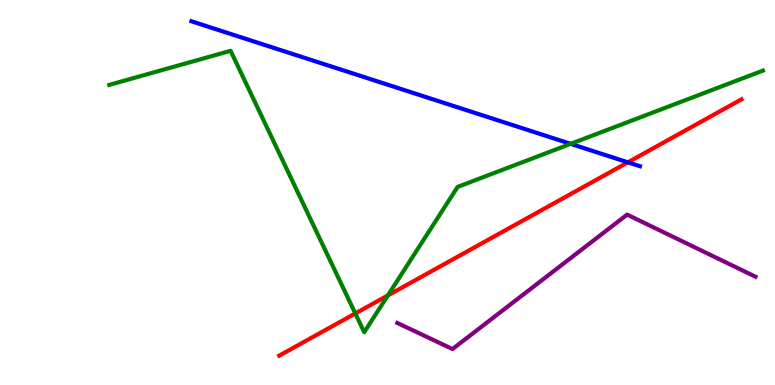[{'lines': ['blue', 'red'], 'intersections': [{'x': 8.1, 'y': 5.78}]}, {'lines': ['green', 'red'], 'intersections': [{'x': 4.58, 'y': 1.86}, {'x': 5.0, 'y': 2.33}]}, {'lines': ['purple', 'red'], 'intersections': []}, {'lines': ['blue', 'green'], 'intersections': [{'x': 7.36, 'y': 6.26}]}, {'lines': ['blue', 'purple'], 'intersections': []}, {'lines': ['green', 'purple'], 'intersections': []}]